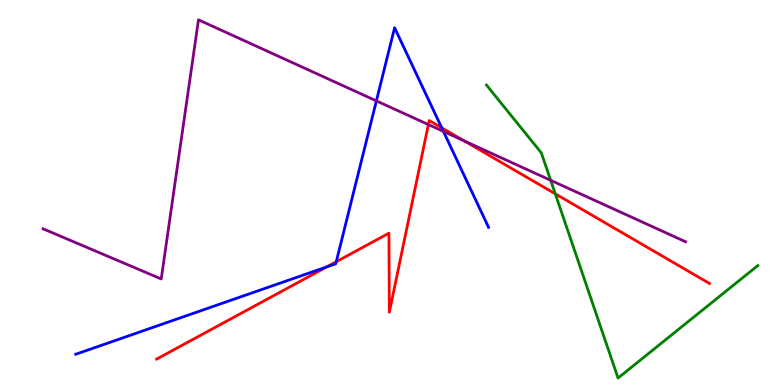[{'lines': ['blue', 'red'], 'intersections': [{'x': 4.21, 'y': 3.07}, {'x': 4.34, 'y': 3.2}, {'x': 5.7, 'y': 6.68}]}, {'lines': ['green', 'red'], 'intersections': [{'x': 7.16, 'y': 4.97}]}, {'lines': ['purple', 'red'], 'intersections': [{'x': 5.53, 'y': 6.76}, {'x': 5.99, 'y': 6.34}]}, {'lines': ['blue', 'green'], 'intersections': []}, {'lines': ['blue', 'purple'], 'intersections': [{'x': 4.86, 'y': 7.38}, {'x': 5.72, 'y': 6.59}]}, {'lines': ['green', 'purple'], 'intersections': [{'x': 7.11, 'y': 5.32}]}]